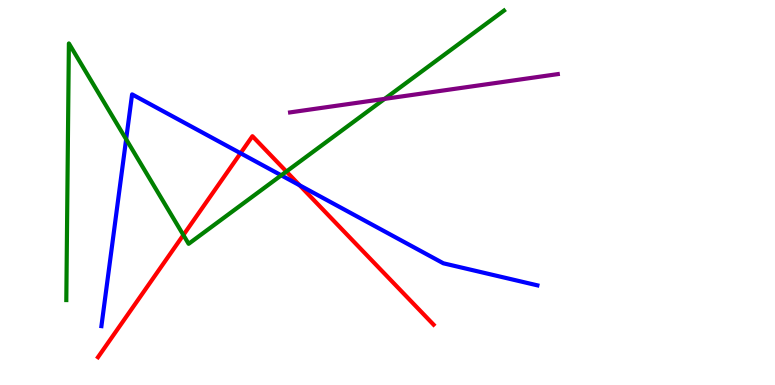[{'lines': ['blue', 'red'], 'intersections': [{'x': 3.1, 'y': 6.02}, {'x': 3.87, 'y': 5.19}]}, {'lines': ['green', 'red'], 'intersections': [{'x': 2.37, 'y': 3.9}, {'x': 3.7, 'y': 5.54}]}, {'lines': ['purple', 'red'], 'intersections': []}, {'lines': ['blue', 'green'], 'intersections': [{'x': 1.63, 'y': 6.38}, {'x': 3.63, 'y': 5.45}]}, {'lines': ['blue', 'purple'], 'intersections': []}, {'lines': ['green', 'purple'], 'intersections': [{'x': 4.96, 'y': 7.43}]}]